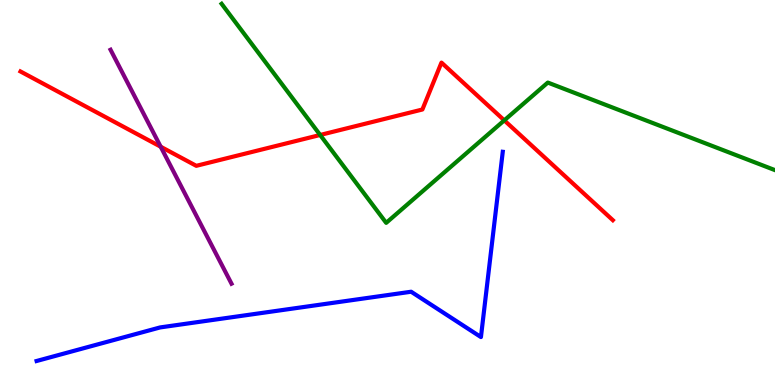[{'lines': ['blue', 'red'], 'intersections': []}, {'lines': ['green', 'red'], 'intersections': [{'x': 4.13, 'y': 6.49}, {'x': 6.51, 'y': 6.87}]}, {'lines': ['purple', 'red'], 'intersections': [{'x': 2.07, 'y': 6.19}]}, {'lines': ['blue', 'green'], 'intersections': []}, {'lines': ['blue', 'purple'], 'intersections': []}, {'lines': ['green', 'purple'], 'intersections': []}]